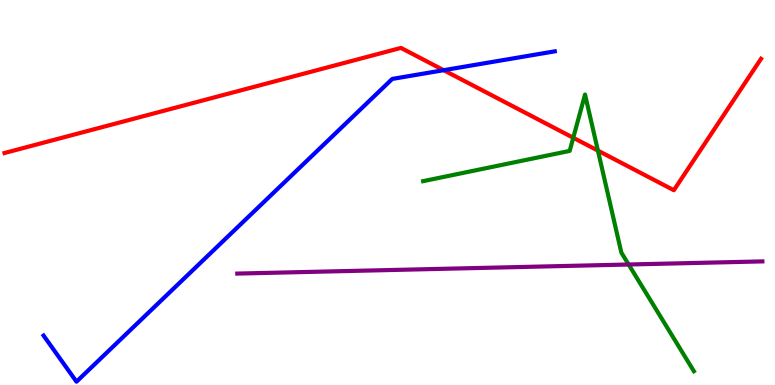[{'lines': ['blue', 'red'], 'intersections': [{'x': 5.72, 'y': 8.18}]}, {'lines': ['green', 'red'], 'intersections': [{'x': 7.4, 'y': 6.42}, {'x': 7.72, 'y': 6.09}]}, {'lines': ['purple', 'red'], 'intersections': []}, {'lines': ['blue', 'green'], 'intersections': []}, {'lines': ['blue', 'purple'], 'intersections': []}, {'lines': ['green', 'purple'], 'intersections': [{'x': 8.11, 'y': 3.13}]}]